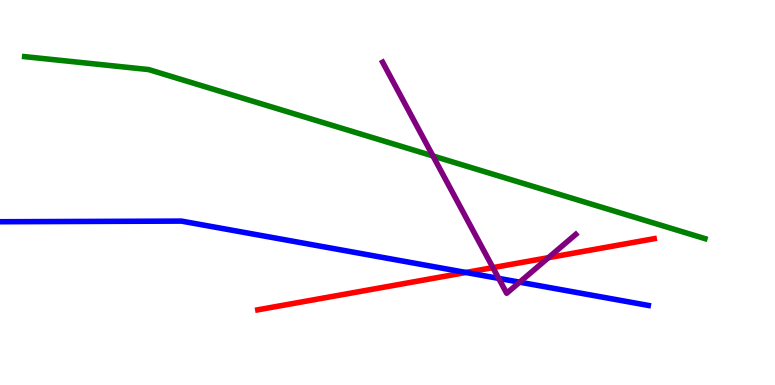[{'lines': ['blue', 'red'], 'intersections': [{'x': 6.01, 'y': 2.92}]}, {'lines': ['green', 'red'], 'intersections': []}, {'lines': ['purple', 'red'], 'intersections': [{'x': 6.36, 'y': 3.05}, {'x': 7.08, 'y': 3.31}]}, {'lines': ['blue', 'green'], 'intersections': []}, {'lines': ['blue', 'purple'], 'intersections': [{'x': 6.43, 'y': 2.77}, {'x': 6.71, 'y': 2.67}]}, {'lines': ['green', 'purple'], 'intersections': [{'x': 5.59, 'y': 5.95}]}]